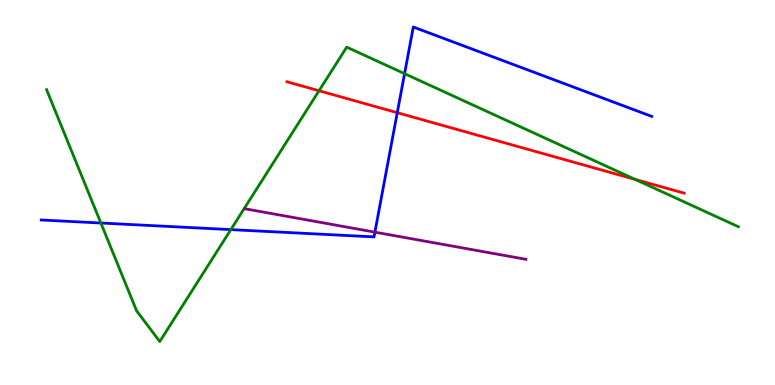[{'lines': ['blue', 'red'], 'intersections': [{'x': 5.13, 'y': 7.07}]}, {'lines': ['green', 'red'], 'intersections': [{'x': 4.12, 'y': 7.64}, {'x': 8.2, 'y': 5.34}]}, {'lines': ['purple', 'red'], 'intersections': []}, {'lines': ['blue', 'green'], 'intersections': [{'x': 1.3, 'y': 4.21}, {'x': 2.98, 'y': 4.04}, {'x': 5.22, 'y': 8.09}]}, {'lines': ['blue', 'purple'], 'intersections': [{'x': 4.84, 'y': 3.97}]}, {'lines': ['green', 'purple'], 'intersections': []}]